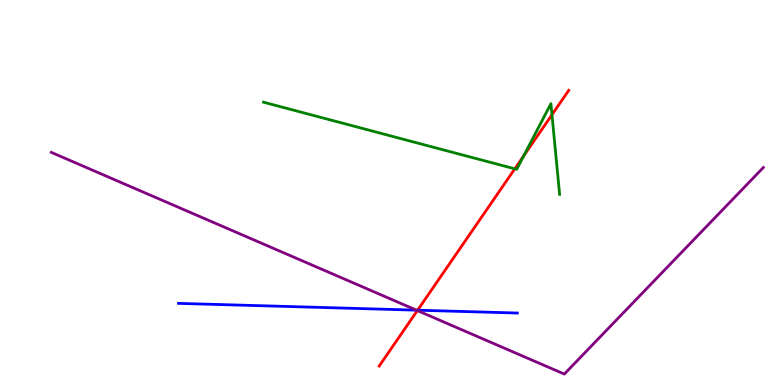[{'lines': ['blue', 'red'], 'intersections': [{'x': 5.39, 'y': 1.94}]}, {'lines': ['green', 'red'], 'intersections': [{'x': 6.64, 'y': 5.62}, {'x': 6.76, 'y': 5.95}, {'x': 7.12, 'y': 7.02}]}, {'lines': ['purple', 'red'], 'intersections': [{'x': 5.39, 'y': 1.93}]}, {'lines': ['blue', 'green'], 'intersections': []}, {'lines': ['blue', 'purple'], 'intersections': [{'x': 5.37, 'y': 1.94}]}, {'lines': ['green', 'purple'], 'intersections': []}]